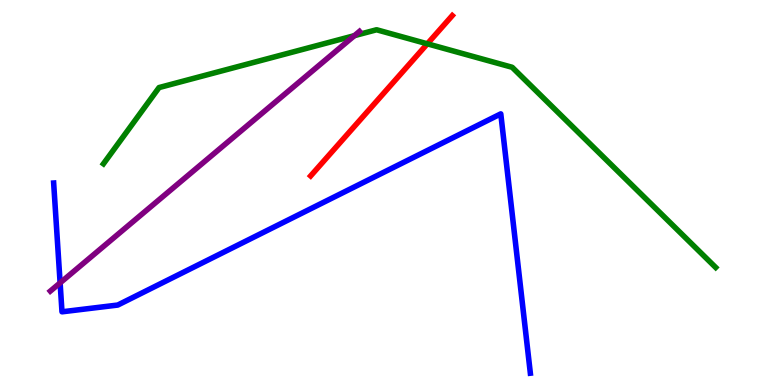[{'lines': ['blue', 'red'], 'intersections': []}, {'lines': ['green', 'red'], 'intersections': [{'x': 5.51, 'y': 8.86}]}, {'lines': ['purple', 'red'], 'intersections': []}, {'lines': ['blue', 'green'], 'intersections': []}, {'lines': ['blue', 'purple'], 'intersections': [{'x': 0.776, 'y': 2.65}]}, {'lines': ['green', 'purple'], 'intersections': [{'x': 4.57, 'y': 9.07}]}]